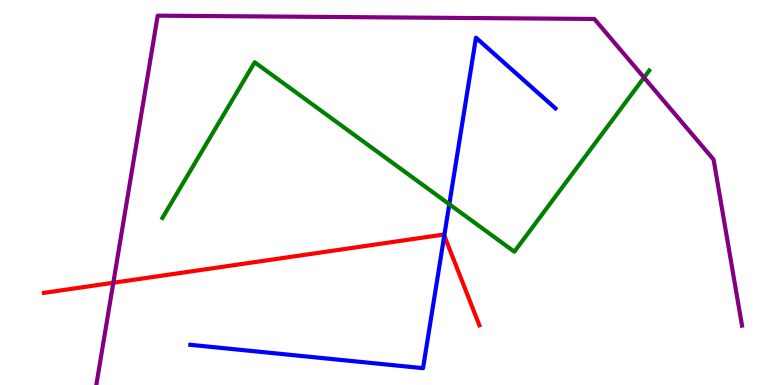[{'lines': ['blue', 'red'], 'intersections': [{'x': 5.73, 'y': 3.88}]}, {'lines': ['green', 'red'], 'intersections': []}, {'lines': ['purple', 'red'], 'intersections': [{'x': 1.46, 'y': 2.66}]}, {'lines': ['blue', 'green'], 'intersections': [{'x': 5.8, 'y': 4.7}]}, {'lines': ['blue', 'purple'], 'intersections': []}, {'lines': ['green', 'purple'], 'intersections': [{'x': 8.31, 'y': 7.99}]}]